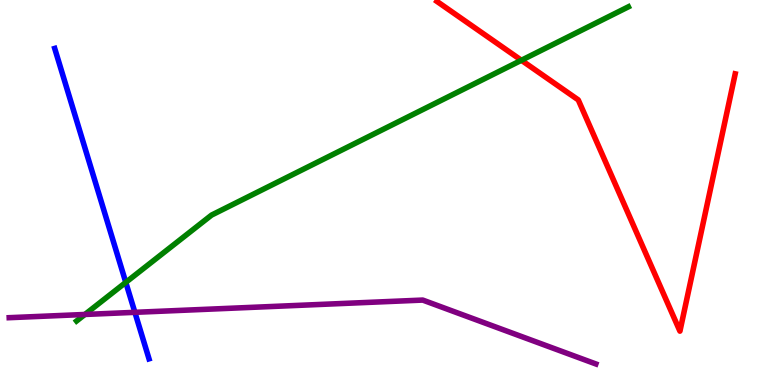[{'lines': ['blue', 'red'], 'intersections': []}, {'lines': ['green', 'red'], 'intersections': [{'x': 6.73, 'y': 8.43}]}, {'lines': ['purple', 'red'], 'intersections': []}, {'lines': ['blue', 'green'], 'intersections': [{'x': 1.62, 'y': 2.67}]}, {'lines': ['blue', 'purple'], 'intersections': [{'x': 1.74, 'y': 1.89}]}, {'lines': ['green', 'purple'], 'intersections': [{'x': 1.1, 'y': 1.83}]}]